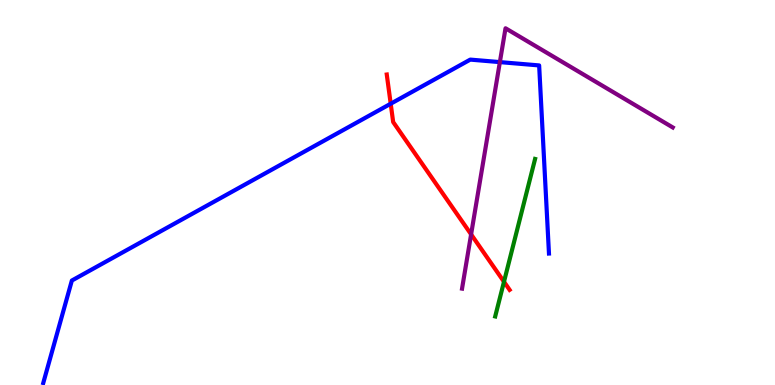[{'lines': ['blue', 'red'], 'intersections': [{'x': 5.04, 'y': 7.31}]}, {'lines': ['green', 'red'], 'intersections': [{'x': 6.5, 'y': 2.68}]}, {'lines': ['purple', 'red'], 'intersections': [{'x': 6.08, 'y': 3.91}]}, {'lines': ['blue', 'green'], 'intersections': []}, {'lines': ['blue', 'purple'], 'intersections': [{'x': 6.45, 'y': 8.39}]}, {'lines': ['green', 'purple'], 'intersections': []}]